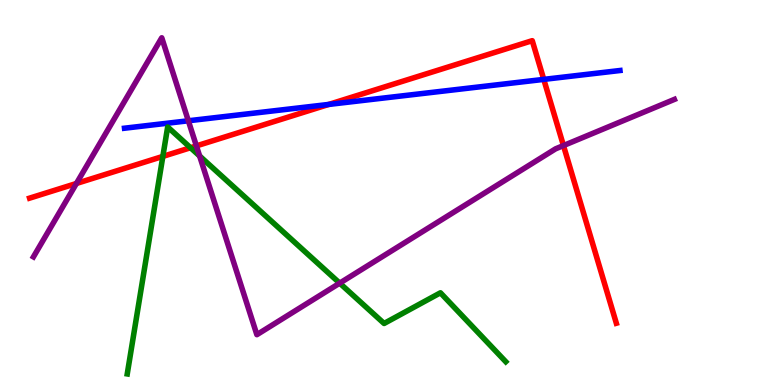[{'lines': ['blue', 'red'], 'intersections': [{'x': 4.24, 'y': 7.29}, {'x': 7.02, 'y': 7.94}]}, {'lines': ['green', 'red'], 'intersections': [{'x': 2.1, 'y': 5.94}, {'x': 2.46, 'y': 6.16}]}, {'lines': ['purple', 'red'], 'intersections': [{'x': 0.986, 'y': 5.23}, {'x': 2.53, 'y': 6.21}, {'x': 7.27, 'y': 6.22}]}, {'lines': ['blue', 'green'], 'intersections': []}, {'lines': ['blue', 'purple'], 'intersections': [{'x': 2.43, 'y': 6.86}]}, {'lines': ['green', 'purple'], 'intersections': [{'x': 2.58, 'y': 5.95}, {'x': 4.38, 'y': 2.65}]}]